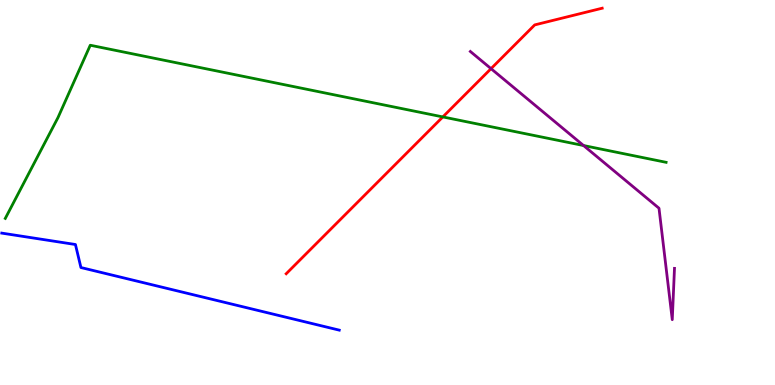[{'lines': ['blue', 'red'], 'intersections': []}, {'lines': ['green', 'red'], 'intersections': [{'x': 5.71, 'y': 6.96}]}, {'lines': ['purple', 'red'], 'intersections': [{'x': 6.34, 'y': 8.22}]}, {'lines': ['blue', 'green'], 'intersections': []}, {'lines': ['blue', 'purple'], 'intersections': []}, {'lines': ['green', 'purple'], 'intersections': [{'x': 7.53, 'y': 6.22}]}]